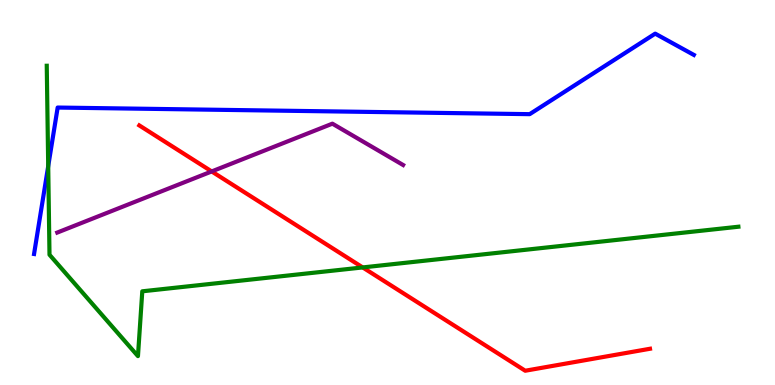[{'lines': ['blue', 'red'], 'intersections': []}, {'lines': ['green', 'red'], 'intersections': [{'x': 4.68, 'y': 3.05}]}, {'lines': ['purple', 'red'], 'intersections': [{'x': 2.73, 'y': 5.55}]}, {'lines': ['blue', 'green'], 'intersections': [{'x': 0.622, 'y': 5.68}]}, {'lines': ['blue', 'purple'], 'intersections': []}, {'lines': ['green', 'purple'], 'intersections': []}]